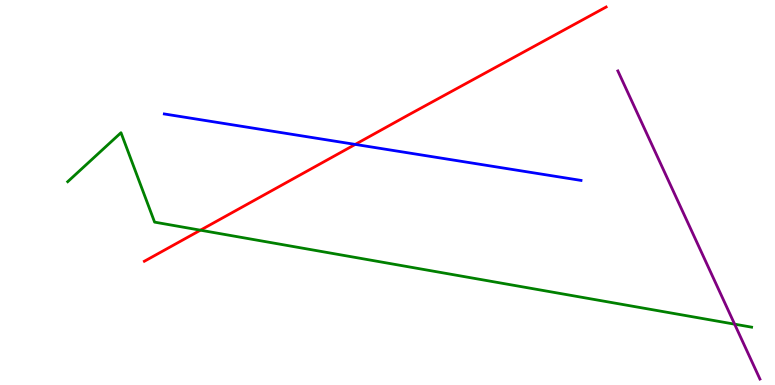[{'lines': ['blue', 'red'], 'intersections': [{'x': 4.58, 'y': 6.25}]}, {'lines': ['green', 'red'], 'intersections': [{'x': 2.59, 'y': 4.02}]}, {'lines': ['purple', 'red'], 'intersections': []}, {'lines': ['blue', 'green'], 'intersections': []}, {'lines': ['blue', 'purple'], 'intersections': []}, {'lines': ['green', 'purple'], 'intersections': [{'x': 9.48, 'y': 1.58}]}]